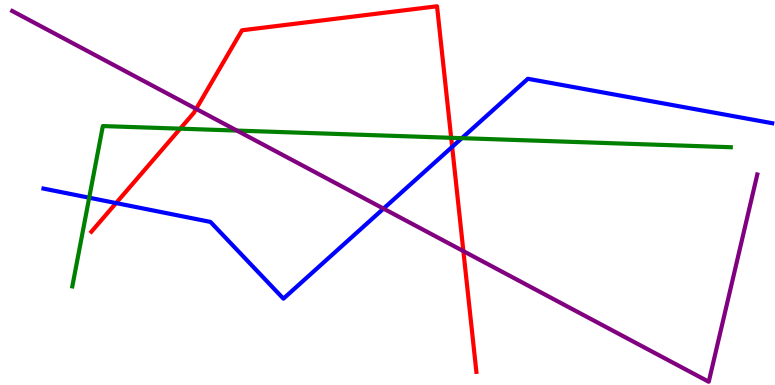[{'lines': ['blue', 'red'], 'intersections': [{'x': 1.5, 'y': 4.73}, {'x': 5.83, 'y': 6.19}]}, {'lines': ['green', 'red'], 'intersections': [{'x': 2.33, 'y': 6.66}, {'x': 5.82, 'y': 6.42}]}, {'lines': ['purple', 'red'], 'intersections': [{'x': 2.53, 'y': 7.17}, {'x': 5.98, 'y': 3.48}]}, {'lines': ['blue', 'green'], 'intersections': [{'x': 1.15, 'y': 4.86}, {'x': 5.96, 'y': 6.41}]}, {'lines': ['blue', 'purple'], 'intersections': [{'x': 4.95, 'y': 4.58}]}, {'lines': ['green', 'purple'], 'intersections': [{'x': 3.06, 'y': 6.61}]}]